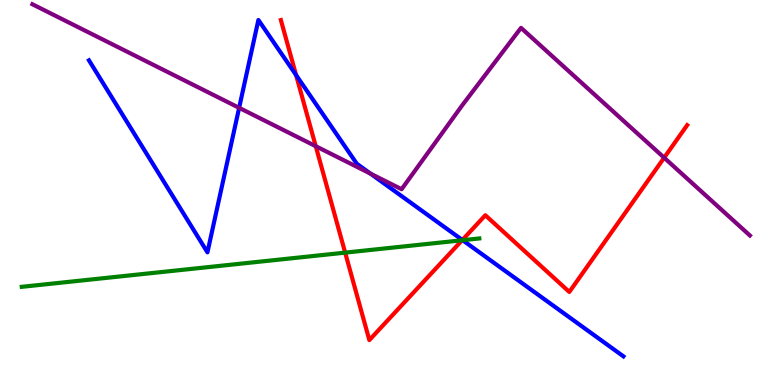[{'lines': ['blue', 'red'], 'intersections': [{'x': 3.82, 'y': 8.05}, {'x': 5.97, 'y': 3.77}]}, {'lines': ['green', 'red'], 'intersections': [{'x': 4.45, 'y': 3.44}, {'x': 5.96, 'y': 3.76}]}, {'lines': ['purple', 'red'], 'intersections': [{'x': 4.07, 'y': 6.2}, {'x': 8.57, 'y': 5.9}]}, {'lines': ['blue', 'green'], 'intersections': [{'x': 5.97, 'y': 3.76}]}, {'lines': ['blue', 'purple'], 'intersections': [{'x': 3.09, 'y': 7.2}, {'x': 4.78, 'y': 5.49}]}, {'lines': ['green', 'purple'], 'intersections': []}]